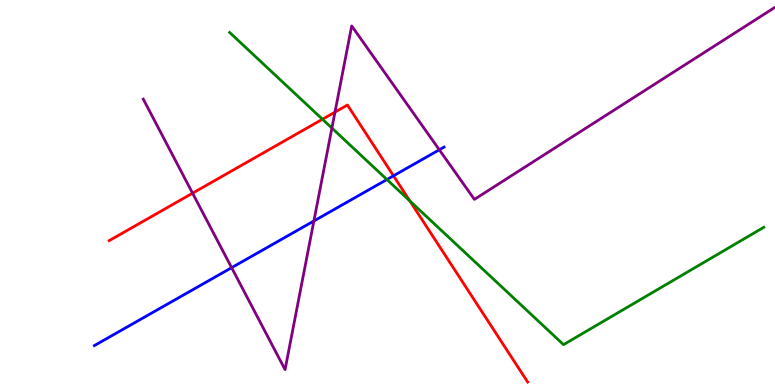[{'lines': ['blue', 'red'], 'intersections': [{'x': 5.08, 'y': 5.43}]}, {'lines': ['green', 'red'], 'intersections': [{'x': 4.16, 'y': 6.9}, {'x': 5.29, 'y': 4.78}]}, {'lines': ['purple', 'red'], 'intersections': [{'x': 2.48, 'y': 4.98}, {'x': 4.32, 'y': 7.09}]}, {'lines': ['blue', 'green'], 'intersections': [{'x': 4.99, 'y': 5.34}]}, {'lines': ['blue', 'purple'], 'intersections': [{'x': 2.99, 'y': 3.05}, {'x': 4.05, 'y': 4.26}, {'x': 5.67, 'y': 6.11}]}, {'lines': ['green', 'purple'], 'intersections': [{'x': 4.28, 'y': 6.67}]}]